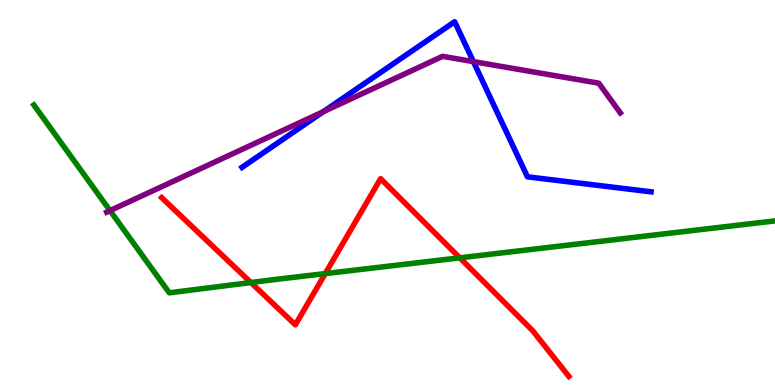[{'lines': ['blue', 'red'], 'intersections': []}, {'lines': ['green', 'red'], 'intersections': [{'x': 3.24, 'y': 2.66}, {'x': 4.2, 'y': 2.89}, {'x': 5.93, 'y': 3.3}]}, {'lines': ['purple', 'red'], 'intersections': []}, {'lines': ['blue', 'green'], 'intersections': []}, {'lines': ['blue', 'purple'], 'intersections': [{'x': 4.17, 'y': 7.1}, {'x': 6.11, 'y': 8.4}]}, {'lines': ['green', 'purple'], 'intersections': [{'x': 1.42, 'y': 4.53}]}]